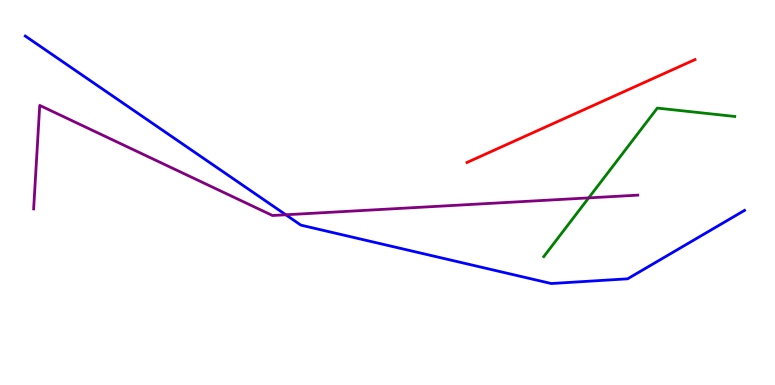[{'lines': ['blue', 'red'], 'intersections': []}, {'lines': ['green', 'red'], 'intersections': []}, {'lines': ['purple', 'red'], 'intersections': []}, {'lines': ['blue', 'green'], 'intersections': []}, {'lines': ['blue', 'purple'], 'intersections': [{'x': 3.69, 'y': 4.42}]}, {'lines': ['green', 'purple'], 'intersections': [{'x': 7.6, 'y': 4.86}]}]